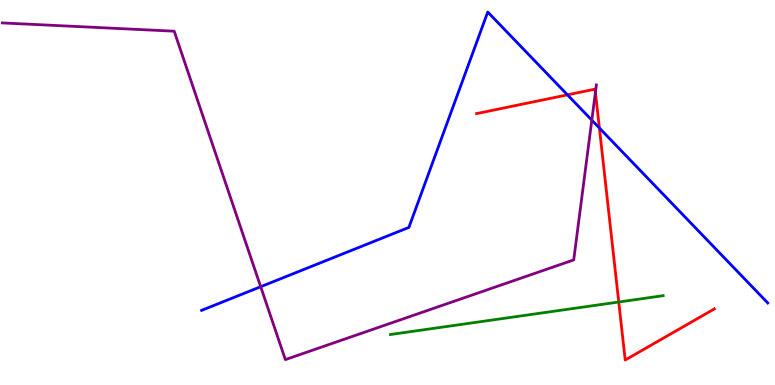[{'lines': ['blue', 'red'], 'intersections': [{'x': 7.32, 'y': 7.54}, {'x': 7.73, 'y': 6.67}]}, {'lines': ['green', 'red'], 'intersections': [{'x': 7.98, 'y': 2.16}]}, {'lines': ['purple', 'red'], 'intersections': [{'x': 7.68, 'y': 7.6}]}, {'lines': ['blue', 'green'], 'intersections': []}, {'lines': ['blue', 'purple'], 'intersections': [{'x': 3.36, 'y': 2.55}, {'x': 7.64, 'y': 6.88}]}, {'lines': ['green', 'purple'], 'intersections': []}]